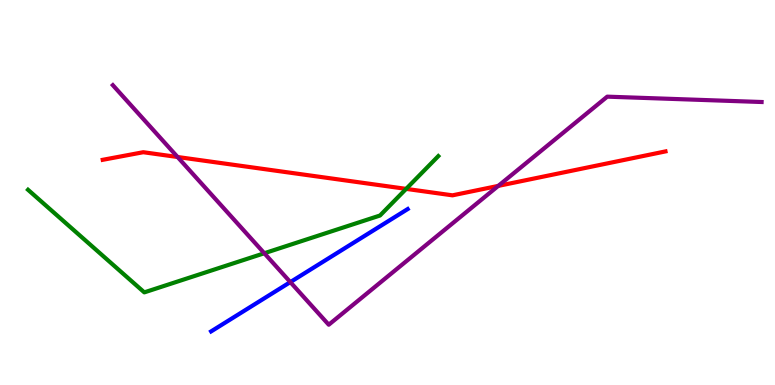[{'lines': ['blue', 'red'], 'intersections': []}, {'lines': ['green', 'red'], 'intersections': [{'x': 5.24, 'y': 5.09}]}, {'lines': ['purple', 'red'], 'intersections': [{'x': 2.29, 'y': 5.92}, {'x': 6.43, 'y': 5.17}]}, {'lines': ['blue', 'green'], 'intersections': []}, {'lines': ['blue', 'purple'], 'intersections': [{'x': 3.75, 'y': 2.67}]}, {'lines': ['green', 'purple'], 'intersections': [{'x': 3.41, 'y': 3.42}]}]